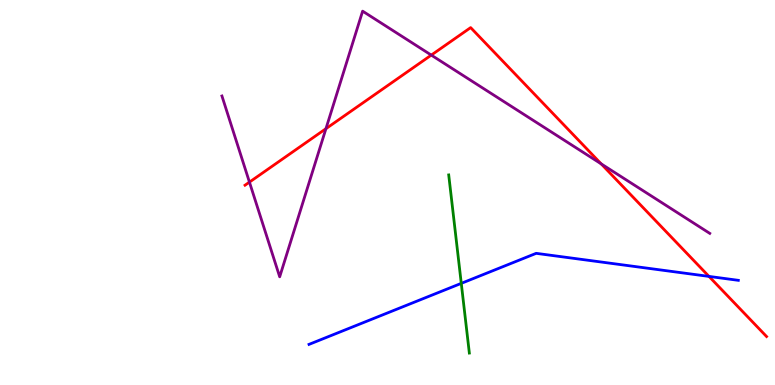[{'lines': ['blue', 'red'], 'intersections': [{'x': 9.15, 'y': 2.82}]}, {'lines': ['green', 'red'], 'intersections': []}, {'lines': ['purple', 'red'], 'intersections': [{'x': 3.22, 'y': 5.27}, {'x': 4.21, 'y': 6.66}, {'x': 5.56, 'y': 8.57}, {'x': 7.76, 'y': 5.74}]}, {'lines': ['blue', 'green'], 'intersections': [{'x': 5.95, 'y': 2.64}]}, {'lines': ['blue', 'purple'], 'intersections': []}, {'lines': ['green', 'purple'], 'intersections': []}]